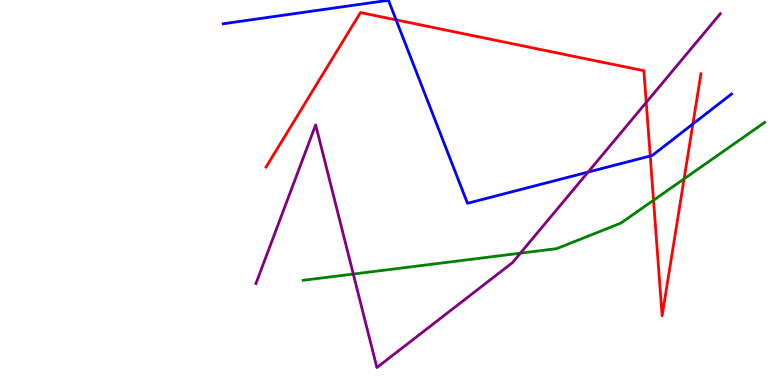[{'lines': ['blue', 'red'], 'intersections': [{'x': 5.11, 'y': 9.48}, {'x': 8.39, 'y': 5.95}, {'x': 8.94, 'y': 6.78}]}, {'lines': ['green', 'red'], 'intersections': [{'x': 8.43, 'y': 4.8}, {'x': 8.83, 'y': 5.35}]}, {'lines': ['purple', 'red'], 'intersections': [{'x': 8.34, 'y': 7.34}]}, {'lines': ['blue', 'green'], 'intersections': []}, {'lines': ['blue', 'purple'], 'intersections': [{'x': 7.59, 'y': 5.53}]}, {'lines': ['green', 'purple'], 'intersections': [{'x': 4.56, 'y': 2.88}, {'x': 6.71, 'y': 3.42}]}]